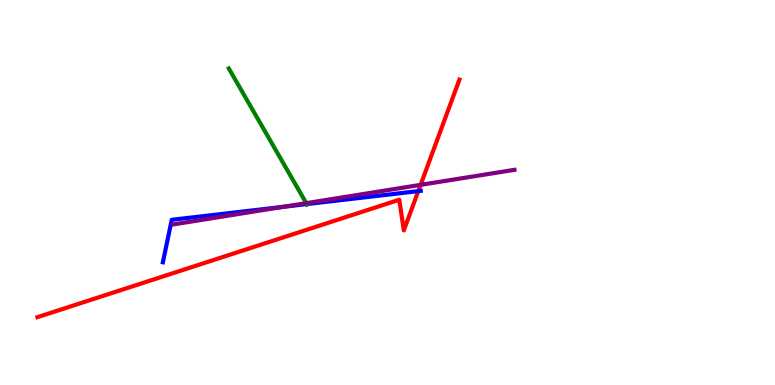[{'lines': ['blue', 'red'], 'intersections': [{'x': 5.4, 'y': 5.04}]}, {'lines': ['green', 'red'], 'intersections': []}, {'lines': ['purple', 'red'], 'intersections': [{'x': 5.43, 'y': 5.2}]}, {'lines': ['blue', 'green'], 'intersections': [{'x': 3.96, 'y': 4.7}]}, {'lines': ['blue', 'purple'], 'intersections': [{'x': 3.66, 'y': 4.63}]}, {'lines': ['green', 'purple'], 'intersections': [{'x': 3.95, 'y': 4.72}]}]